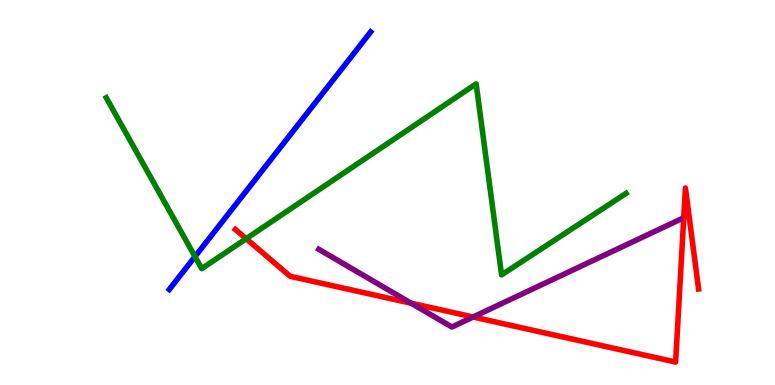[{'lines': ['blue', 'red'], 'intersections': []}, {'lines': ['green', 'red'], 'intersections': [{'x': 3.18, 'y': 3.8}]}, {'lines': ['purple', 'red'], 'intersections': [{'x': 5.31, 'y': 2.12}, {'x': 6.1, 'y': 1.77}]}, {'lines': ['blue', 'green'], 'intersections': [{'x': 2.52, 'y': 3.34}]}, {'lines': ['blue', 'purple'], 'intersections': []}, {'lines': ['green', 'purple'], 'intersections': []}]